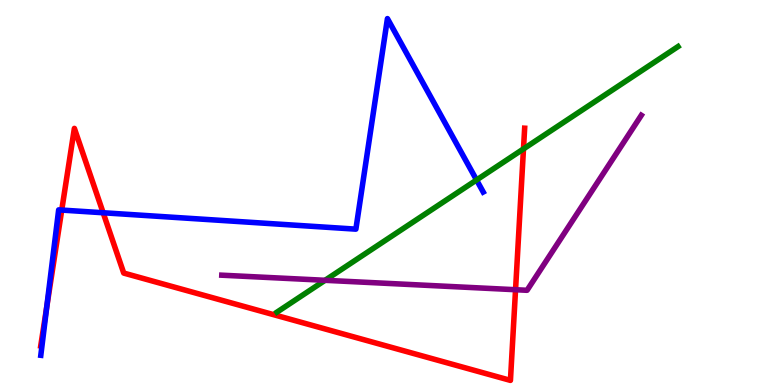[{'lines': ['blue', 'red'], 'intersections': [{'x': 0.603, 'y': 2.02}, {'x': 0.797, 'y': 4.54}, {'x': 1.33, 'y': 4.47}]}, {'lines': ['green', 'red'], 'intersections': [{'x': 6.75, 'y': 6.13}]}, {'lines': ['purple', 'red'], 'intersections': [{'x': 6.65, 'y': 2.47}]}, {'lines': ['blue', 'green'], 'intersections': [{'x': 6.15, 'y': 5.33}]}, {'lines': ['blue', 'purple'], 'intersections': []}, {'lines': ['green', 'purple'], 'intersections': [{'x': 4.19, 'y': 2.72}]}]